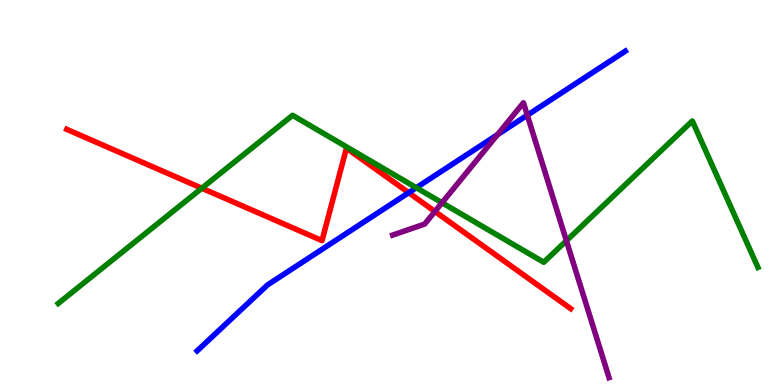[{'lines': ['blue', 'red'], 'intersections': [{'x': 5.27, 'y': 4.99}]}, {'lines': ['green', 'red'], 'intersections': [{'x': 2.6, 'y': 5.11}]}, {'lines': ['purple', 'red'], 'intersections': [{'x': 5.61, 'y': 4.51}]}, {'lines': ['blue', 'green'], 'intersections': [{'x': 5.37, 'y': 5.12}]}, {'lines': ['blue', 'purple'], 'intersections': [{'x': 6.42, 'y': 6.5}, {'x': 6.8, 'y': 7.01}]}, {'lines': ['green', 'purple'], 'intersections': [{'x': 5.7, 'y': 4.73}, {'x': 7.31, 'y': 3.75}]}]